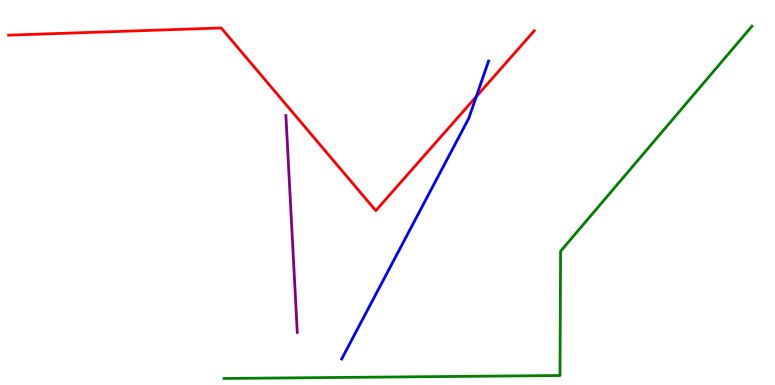[{'lines': ['blue', 'red'], 'intersections': [{'x': 6.15, 'y': 7.49}]}, {'lines': ['green', 'red'], 'intersections': []}, {'lines': ['purple', 'red'], 'intersections': []}, {'lines': ['blue', 'green'], 'intersections': []}, {'lines': ['blue', 'purple'], 'intersections': []}, {'lines': ['green', 'purple'], 'intersections': []}]